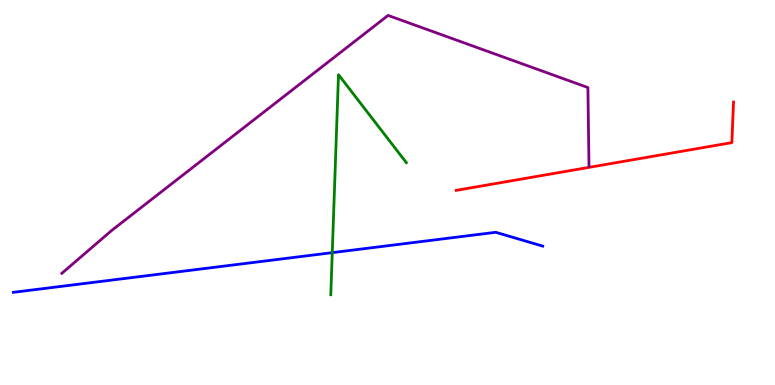[{'lines': ['blue', 'red'], 'intersections': []}, {'lines': ['green', 'red'], 'intersections': []}, {'lines': ['purple', 'red'], 'intersections': []}, {'lines': ['blue', 'green'], 'intersections': [{'x': 4.29, 'y': 3.44}]}, {'lines': ['blue', 'purple'], 'intersections': []}, {'lines': ['green', 'purple'], 'intersections': []}]